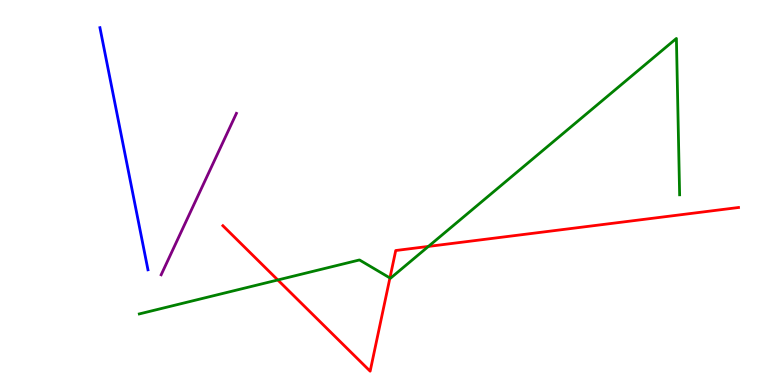[{'lines': ['blue', 'red'], 'intersections': []}, {'lines': ['green', 'red'], 'intersections': [{'x': 3.58, 'y': 2.73}, {'x': 5.03, 'y': 2.78}, {'x': 5.53, 'y': 3.6}]}, {'lines': ['purple', 'red'], 'intersections': []}, {'lines': ['blue', 'green'], 'intersections': []}, {'lines': ['blue', 'purple'], 'intersections': []}, {'lines': ['green', 'purple'], 'intersections': []}]